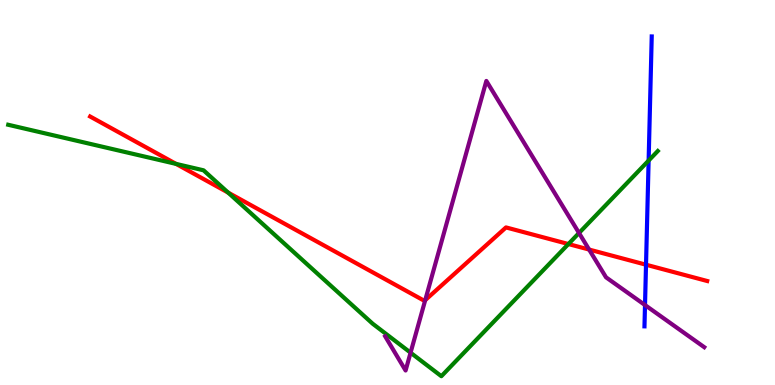[{'lines': ['blue', 'red'], 'intersections': [{'x': 8.34, 'y': 3.12}]}, {'lines': ['green', 'red'], 'intersections': [{'x': 2.27, 'y': 5.74}, {'x': 2.94, 'y': 5.0}, {'x': 7.33, 'y': 3.66}]}, {'lines': ['purple', 'red'], 'intersections': [{'x': 5.49, 'y': 2.2}, {'x': 7.6, 'y': 3.52}]}, {'lines': ['blue', 'green'], 'intersections': [{'x': 8.37, 'y': 5.83}]}, {'lines': ['blue', 'purple'], 'intersections': [{'x': 8.32, 'y': 2.08}]}, {'lines': ['green', 'purple'], 'intersections': [{'x': 5.3, 'y': 0.839}, {'x': 7.47, 'y': 3.95}]}]